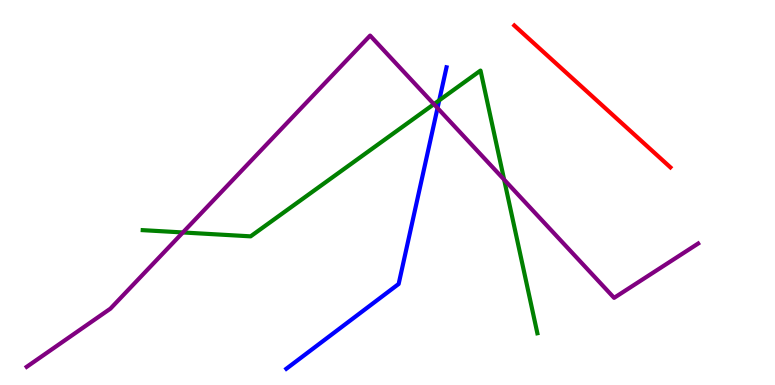[{'lines': ['blue', 'red'], 'intersections': []}, {'lines': ['green', 'red'], 'intersections': []}, {'lines': ['purple', 'red'], 'intersections': []}, {'lines': ['blue', 'green'], 'intersections': [{'x': 5.67, 'y': 7.39}]}, {'lines': ['blue', 'purple'], 'intersections': [{'x': 5.65, 'y': 7.19}]}, {'lines': ['green', 'purple'], 'intersections': [{'x': 2.36, 'y': 3.96}, {'x': 5.6, 'y': 7.29}, {'x': 6.5, 'y': 5.33}]}]